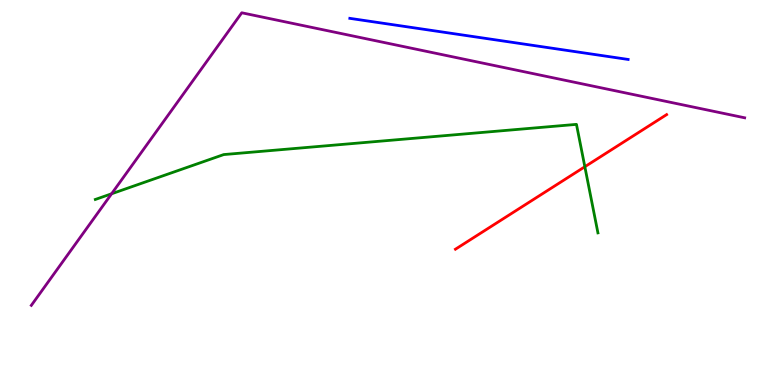[{'lines': ['blue', 'red'], 'intersections': []}, {'lines': ['green', 'red'], 'intersections': [{'x': 7.55, 'y': 5.67}]}, {'lines': ['purple', 'red'], 'intersections': []}, {'lines': ['blue', 'green'], 'intersections': []}, {'lines': ['blue', 'purple'], 'intersections': []}, {'lines': ['green', 'purple'], 'intersections': [{'x': 1.44, 'y': 4.97}]}]